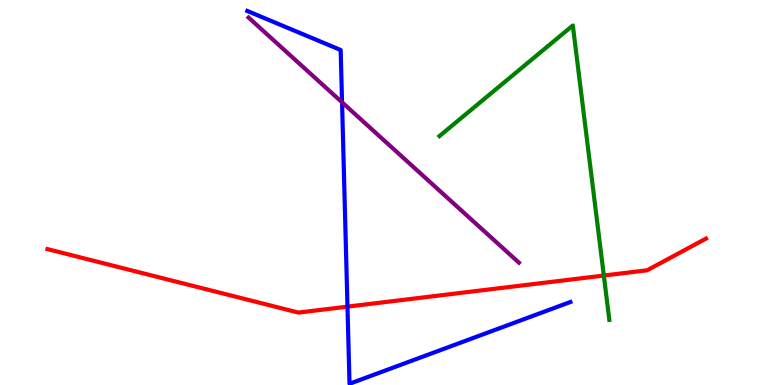[{'lines': ['blue', 'red'], 'intersections': [{'x': 4.48, 'y': 2.04}]}, {'lines': ['green', 'red'], 'intersections': [{'x': 7.79, 'y': 2.84}]}, {'lines': ['purple', 'red'], 'intersections': []}, {'lines': ['blue', 'green'], 'intersections': []}, {'lines': ['blue', 'purple'], 'intersections': [{'x': 4.41, 'y': 7.34}]}, {'lines': ['green', 'purple'], 'intersections': []}]